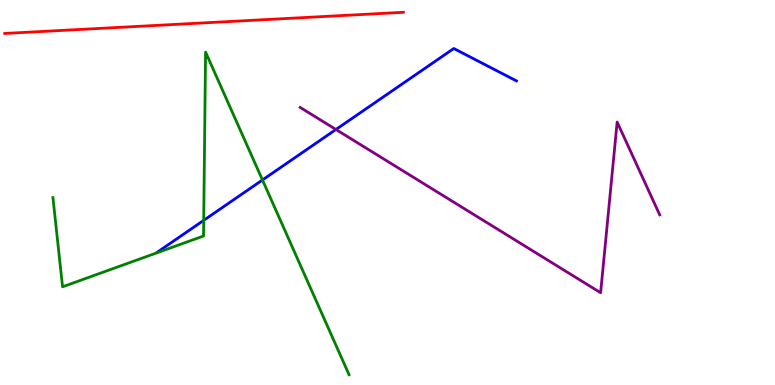[{'lines': ['blue', 'red'], 'intersections': []}, {'lines': ['green', 'red'], 'intersections': []}, {'lines': ['purple', 'red'], 'intersections': []}, {'lines': ['blue', 'green'], 'intersections': [{'x': 2.63, 'y': 4.28}, {'x': 3.39, 'y': 5.33}]}, {'lines': ['blue', 'purple'], 'intersections': [{'x': 4.33, 'y': 6.64}]}, {'lines': ['green', 'purple'], 'intersections': []}]